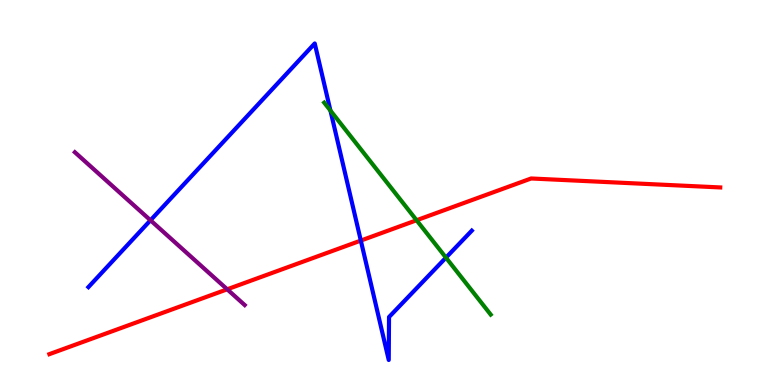[{'lines': ['blue', 'red'], 'intersections': [{'x': 4.66, 'y': 3.75}]}, {'lines': ['green', 'red'], 'intersections': [{'x': 5.38, 'y': 4.28}]}, {'lines': ['purple', 'red'], 'intersections': [{'x': 2.93, 'y': 2.49}]}, {'lines': ['blue', 'green'], 'intersections': [{'x': 4.26, 'y': 7.13}, {'x': 5.75, 'y': 3.31}]}, {'lines': ['blue', 'purple'], 'intersections': [{'x': 1.94, 'y': 4.28}]}, {'lines': ['green', 'purple'], 'intersections': []}]